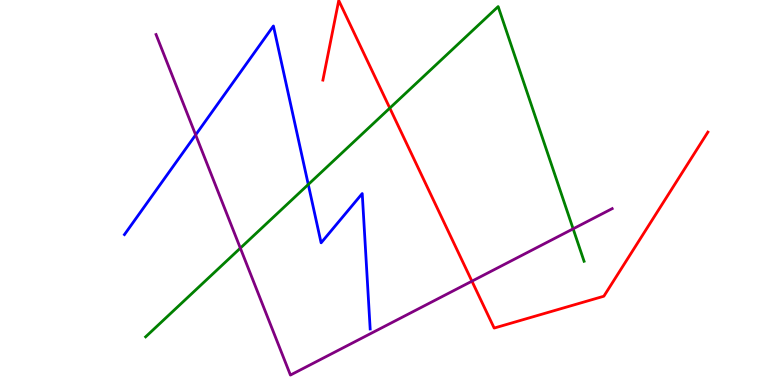[{'lines': ['blue', 'red'], 'intersections': []}, {'lines': ['green', 'red'], 'intersections': [{'x': 5.03, 'y': 7.19}]}, {'lines': ['purple', 'red'], 'intersections': [{'x': 6.09, 'y': 2.7}]}, {'lines': ['blue', 'green'], 'intersections': [{'x': 3.98, 'y': 5.21}]}, {'lines': ['blue', 'purple'], 'intersections': [{'x': 2.52, 'y': 6.5}]}, {'lines': ['green', 'purple'], 'intersections': [{'x': 3.1, 'y': 3.56}, {'x': 7.4, 'y': 4.06}]}]